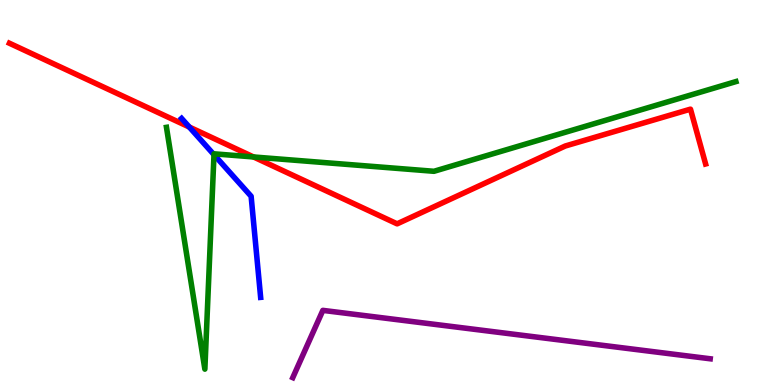[{'lines': ['blue', 'red'], 'intersections': [{'x': 2.44, 'y': 6.7}]}, {'lines': ['green', 'red'], 'intersections': [{'x': 3.27, 'y': 5.92}]}, {'lines': ['purple', 'red'], 'intersections': []}, {'lines': ['blue', 'green'], 'intersections': [{'x': 2.76, 'y': 5.98}]}, {'lines': ['blue', 'purple'], 'intersections': []}, {'lines': ['green', 'purple'], 'intersections': []}]